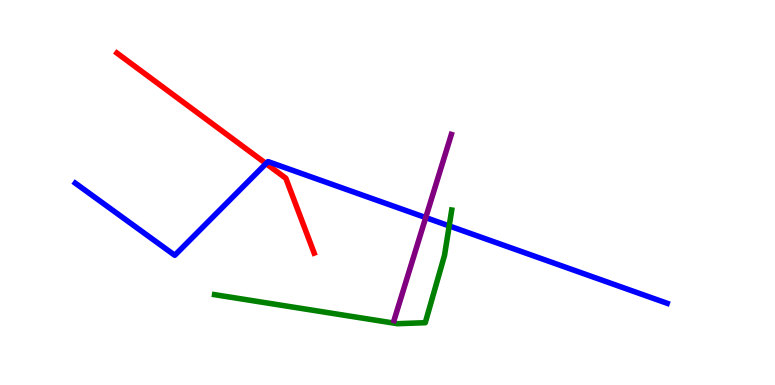[{'lines': ['blue', 'red'], 'intersections': [{'x': 3.43, 'y': 5.75}]}, {'lines': ['green', 'red'], 'intersections': []}, {'lines': ['purple', 'red'], 'intersections': []}, {'lines': ['blue', 'green'], 'intersections': [{'x': 5.8, 'y': 4.13}]}, {'lines': ['blue', 'purple'], 'intersections': [{'x': 5.49, 'y': 4.35}]}, {'lines': ['green', 'purple'], 'intersections': []}]